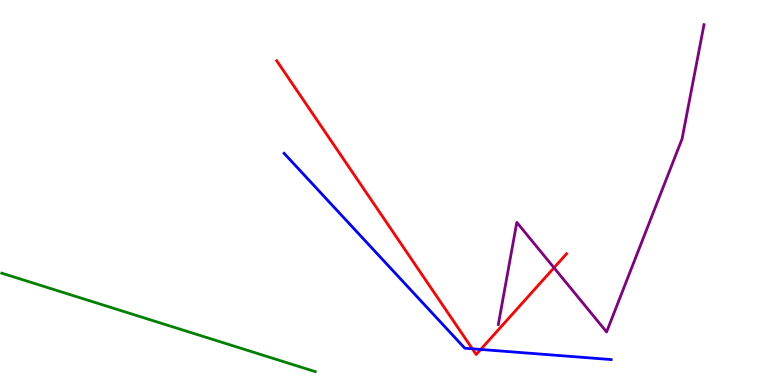[{'lines': ['blue', 'red'], 'intersections': [{'x': 6.09, 'y': 0.94}, {'x': 6.2, 'y': 0.924}]}, {'lines': ['green', 'red'], 'intersections': []}, {'lines': ['purple', 'red'], 'intersections': [{'x': 7.15, 'y': 3.05}]}, {'lines': ['blue', 'green'], 'intersections': []}, {'lines': ['blue', 'purple'], 'intersections': []}, {'lines': ['green', 'purple'], 'intersections': []}]